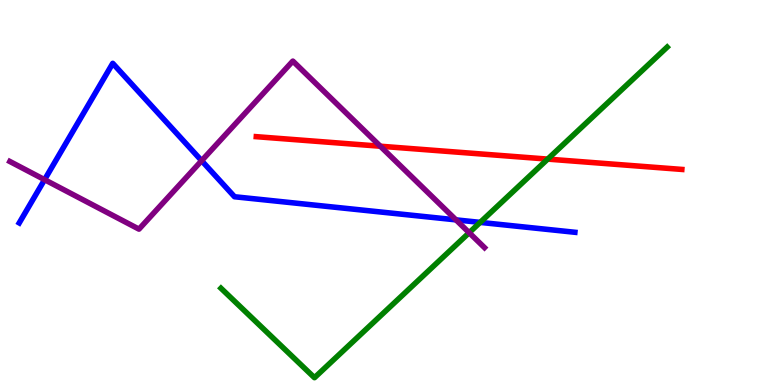[{'lines': ['blue', 'red'], 'intersections': []}, {'lines': ['green', 'red'], 'intersections': [{'x': 7.07, 'y': 5.87}]}, {'lines': ['purple', 'red'], 'intersections': [{'x': 4.91, 'y': 6.2}]}, {'lines': ['blue', 'green'], 'intersections': [{'x': 6.2, 'y': 4.22}]}, {'lines': ['blue', 'purple'], 'intersections': [{'x': 0.575, 'y': 5.33}, {'x': 2.6, 'y': 5.83}, {'x': 5.88, 'y': 4.29}]}, {'lines': ['green', 'purple'], 'intersections': [{'x': 6.05, 'y': 3.96}]}]